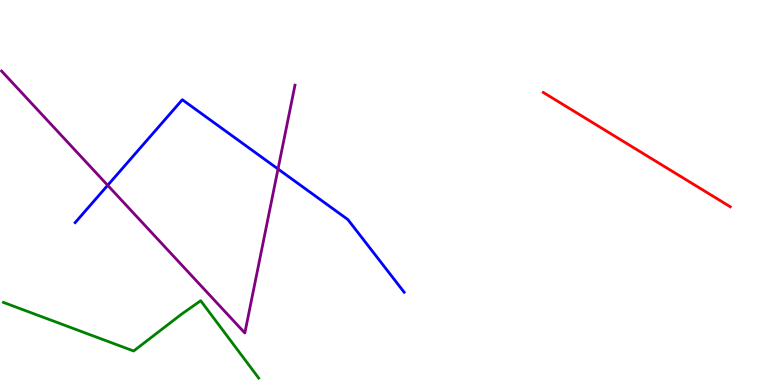[{'lines': ['blue', 'red'], 'intersections': []}, {'lines': ['green', 'red'], 'intersections': []}, {'lines': ['purple', 'red'], 'intersections': []}, {'lines': ['blue', 'green'], 'intersections': []}, {'lines': ['blue', 'purple'], 'intersections': [{'x': 1.39, 'y': 5.19}, {'x': 3.59, 'y': 5.61}]}, {'lines': ['green', 'purple'], 'intersections': []}]